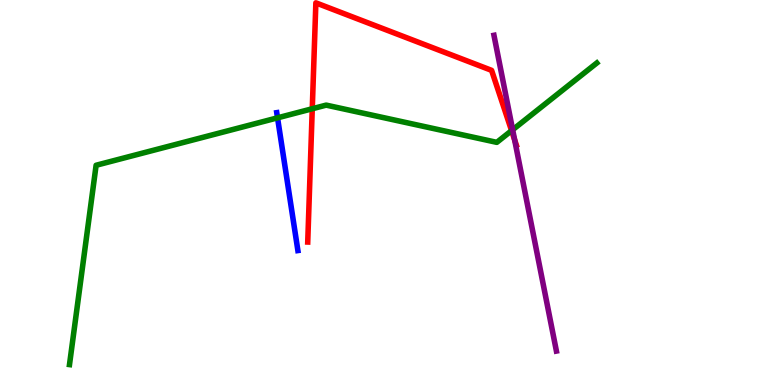[{'lines': ['blue', 'red'], 'intersections': []}, {'lines': ['green', 'red'], 'intersections': [{'x': 4.03, 'y': 7.18}, {'x': 6.6, 'y': 6.61}]}, {'lines': ['purple', 'red'], 'intersections': [{'x': 6.64, 'y': 6.36}]}, {'lines': ['blue', 'green'], 'intersections': [{'x': 3.58, 'y': 6.94}]}, {'lines': ['blue', 'purple'], 'intersections': []}, {'lines': ['green', 'purple'], 'intersections': [{'x': 6.61, 'y': 6.63}]}]